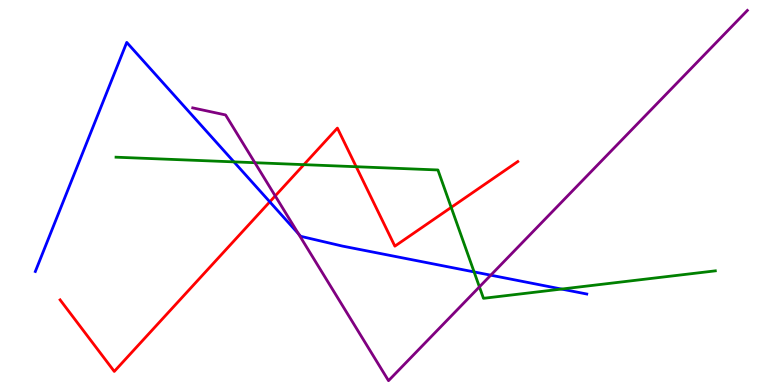[{'lines': ['blue', 'red'], 'intersections': [{'x': 3.48, 'y': 4.76}]}, {'lines': ['green', 'red'], 'intersections': [{'x': 3.92, 'y': 5.72}, {'x': 4.6, 'y': 5.67}, {'x': 5.82, 'y': 4.61}]}, {'lines': ['purple', 'red'], 'intersections': [{'x': 3.55, 'y': 4.91}]}, {'lines': ['blue', 'green'], 'intersections': [{'x': 3.02, 'y': 5.8}, {'x': 6.12, 'y': 2.94}, {'x': 7.25, 'y': 2.49}]}, {'lines': ['blue', 'purple'], 'intersections': [{'x': 3.85, 'y': 3.93}, {'x': 6.33, 'y': 2.85}]}, {'lines': ['green', 'purple'], 'intersections': [{'x': 3.29, 'y': 5.77}, {'x': 6.19, 'y': 2.55}]}]